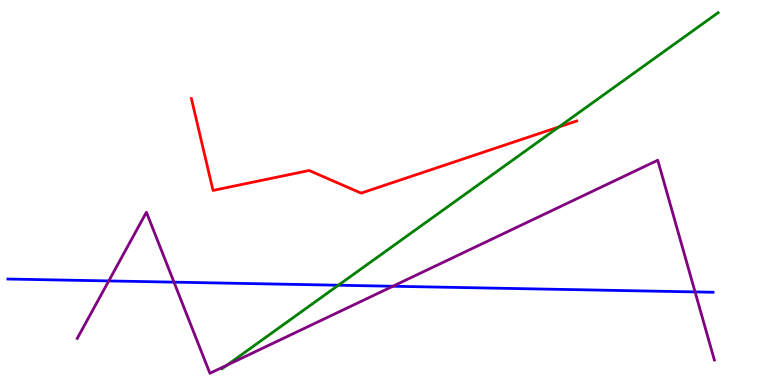[{'lines': ['blue', 'red'], 'intersections': []}, {'lines': ['green', 'red'], 'intersections': [{'x': 7.21, 'y': 6.7}]}, {'lines': ['purple', 'red'], 'intersections': []}, {'lines': ['blue', 'green'], 'intersections': [{'x': 4.37, 'y': 2.59}]}, {'lines': ['blue', 'purple'], 'intersections': [{'x': 1.4, 'y': 2.7}, {'x': 2.24, 'y': 2.67}, {'x': 5.07, 'y': 2.56}, {'x': 8.97, 'y': 2.42}]}, {'lines': ['green', 'purple'], 'intersections': [{'x': 2.93, 'y': 0.515}]}]